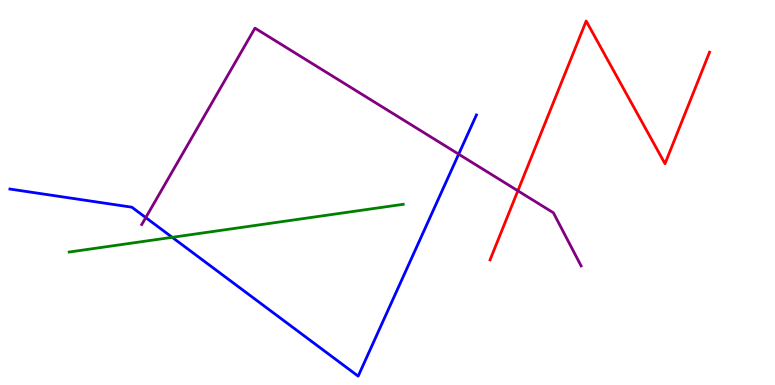[{'lines': ['blue', 'red'], 'intersections': []}, {'lines': ['green', 'red'], 'intersections': []}, {'lines': ['purple', 'red'], 'intersections': [{'x': 6.68, 'y': 5.04}]}, {'lines': ['blue', 'green'], 'intersections': [{'x': 2.22, 'y': 3.84}]}, {'lines': ['blue', 'purple'], 'intersections': [{'x': 1.88, 'y': 4.35}, {'x': 5.92, 'y': 6.0}]}, {'lines': ['green', 'purple'], 'intersections': []}]